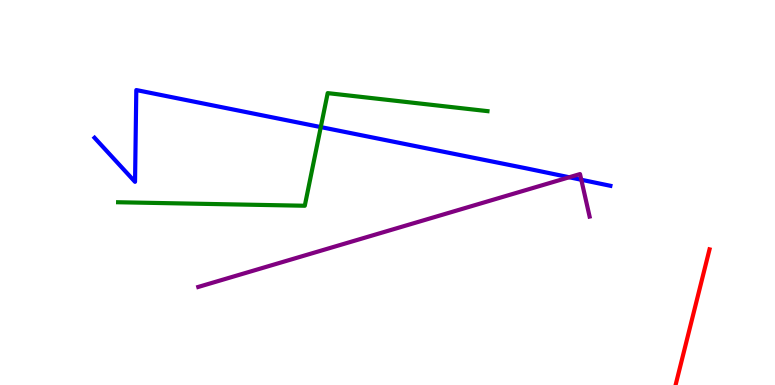[{'lines': ['blue', 'red'], 'intersections': []}, {'lines': ['green', 'red'], 'intersections': []}, {'lines': ['purple', 'red'], 'intersections': []}, {'lines': ['blue', 'green'], 'intersections': [{'x': 4.14, 'y': 6.7}]}, {'lines': ['blue', 'purple'], 'intersections': [{'x': 7.34, 'y': 5.4}, {'x': 7.5, 'y': 5.33}]}, {'lines': ['green', 'purple'], 'intersections': []}]